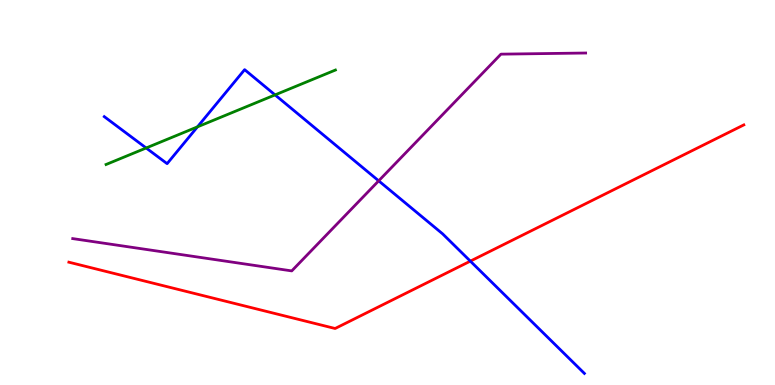[{'lines': ['blue', 'red'], 'intersections': [{'x': 6.07, 'y': 3.22}]}, {'lines': ['green', 'red'], 'intersections': []}, {'lines': ['purple', 'red'], 'intersections': []}, {'lines': ['blue', 'green'], 'intersections': [{'x': 1.89, 'y': 6.16}, {'x': 2.55, 'y': 6.7}, {'x': 3.55, 'y': 7.54}]}, {'lines': ['blue', 'purple'], 'intersections': [{'x': 4.89, 'y': 5.3}]}, {'lines': ['green', 'purple'], 'intersections': []}]